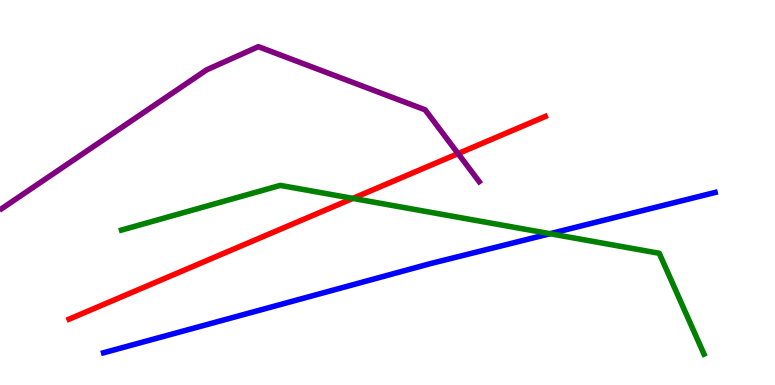[{'lines': ['blue', 'red'], 'intersections': []}, {'lines': ['green', 'red'], 'intersections': [{'x': 4.55, 'y': 4.85}]}, {'lines': ['purple', 'red'], 'intersections': [{'x': 5.91, 'y': 6.01}]}, {'lines': ['blue', 'green'], 'intersections': [{'x': 7.1, 'y': 3.93}]}, {'lines': ['blue', 'purple'], 'intersections': []}, {'lines': ['green', 'purple'], 'intersections': []}]